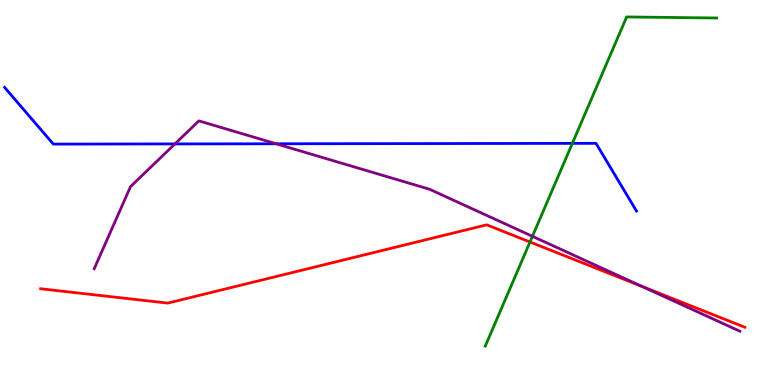[{'lines': ['blue', 'red'], 'intersections': []}, {'lines': ['green', 'red'], 'intersections': [{'x': 6.84, 'y': 3.71}]}, {'lines': ['purple', 'red'], 'intersections': [{'x': 8.29, 'y': 2.56}]}, {'lines': ['blue', 'green'], 'intersections': [{'x': 7.39, 'y': 6.28}]}, {'lines': ['blue', 'purple'], 'intersections': [{'x': 2.26, 'y': 6.26}, {'x': 3.56, 'y': 6.27}]}, {'lines': ['green', 'purple'], 'intersections': [{'x': 6.87, 'y': 3.86}]}]